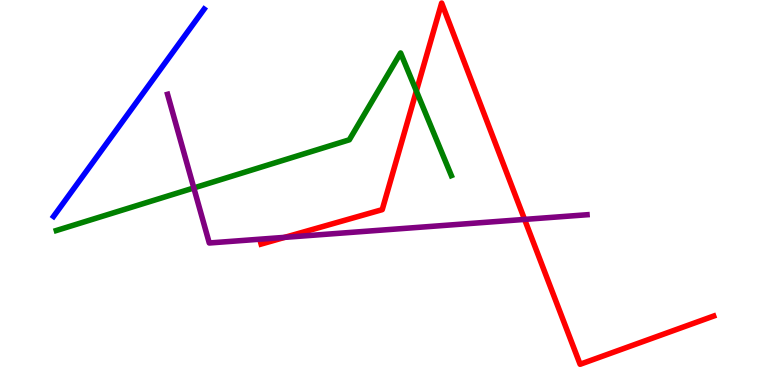[{'lines': ['blue', 'red'], 'intersections': []}, {'lines': ['green', 'red'], 'intersections': [{'x': 5.37, 'y': 7.64}]}, {'lines': ['purple', 'red'], 'intersections': [{'x': 3.67, 'y': 3.84}, {'x': 6.77, 'y': 4.3}]}, {'lines': ['blue', 'green'], 'intersections': []}, {'lines': ['blue', 'purple'], 'intersections': []}, {'lines': ['green', 'purple'], 'intersections': [{'x': 2.5, 'y': 5.12}]}]